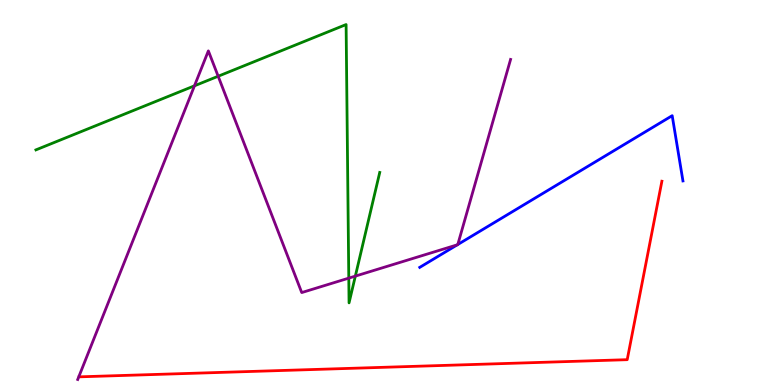[{'lines': ['blue', 'red'], 'intersections': []}, {'lines': ['green', 'red'], 'intersections': []}, {'lines': ['purple', 'red'], 'intersections': []}, {'lines': ['blue', 'green'], 'intersections': []}, {'lines': ['blue', 'purple'], 'intersections': [{'x': 5.9, 'y': 3.64}, {'x': 5.91, 'y': 3.65}]}, {'lines': ['green', 'purple'], 'intersections': [{'x': 2.51, 'y': 7.77}, {'x': 2.82, 'y': 8.02}, {'x': 4.5, 'y': 2.78}, {'x': 4.59, 'y': 2.83}]}]